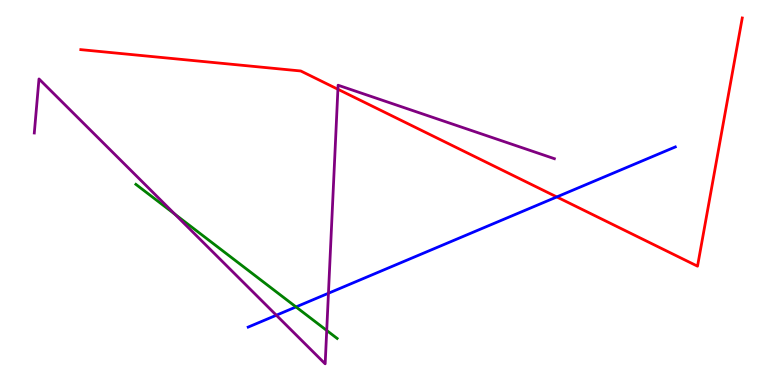[{'lines': ['blue', 'red'], 'intersections': [{'x': 7.18, 'y': 4.88}]}, {'lines': ['green', 'red'], 'intersections': []}, {'lines': ['purple', 'red'], 'intersections': [{'x': 4.36, 'y': 7.68}]}, {'lines': ['blue', 'green'], 'intersections': [{'x': 3.82, 'y': 2.03}]}, {'lines': ['blue', 'purple'], 'intersections': [{'x': 3.57, 'y': 1.81}, {'x': 4.24, 'y': 2.38}]}, {'lines': ['green', 'purple'], 'intersections': [{'x': 2.26, 'y': 4.44}, {'x': 4.22, 'y': 1.42}]}]